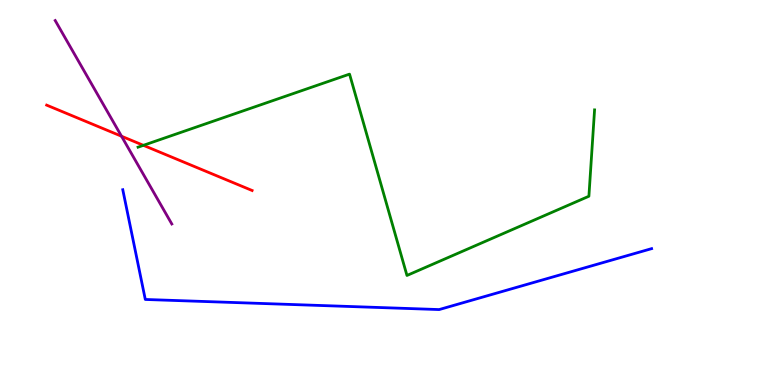[{'lines': ['blue', 'red'], 'intersections': []}, {'lines': ['green', 'red'], 'intersections': [{'x': 1.85, 'y': 6.23}]}, {'lines': ['purple', 'red'], 'intersections': [{'x': 1.57, 'y': 6.46}]}, {'lines': ['blue', 'green'], 'intersections': []}, {'lines': ['blue', 'purple'], 'intersections': []}, {'lines': ['green', 'purple'], 'intersections': []}]